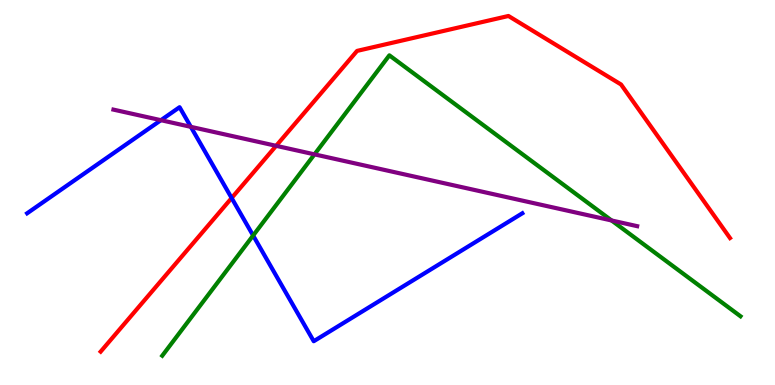[{'lines': ['blue', 'red'], 'intersections': [{'x': 2.99, 'y': 4.86}]}, {'lines': ['green', 'red'], 'intersections': []}, {'lines': ['purple', 'red'], 'intersections': [{'x': 3.56, 'y': 6.21}]}, {'lines': ['blue', 'green'], 'intersections': [{'x': 3.27, 'y': 3.88}]}, {'lines': ['blue', 'purple'], 'intersections': [{'x': 2.08, 'y': 6.88}, {'x': 2.46, 'y': 6.71}]}, {'lines': ['green', 'purple'], 'intersections': [{'x': 4.06, 'y': 5.99}, {'x': 7.89, 'y': 4.27}]}]